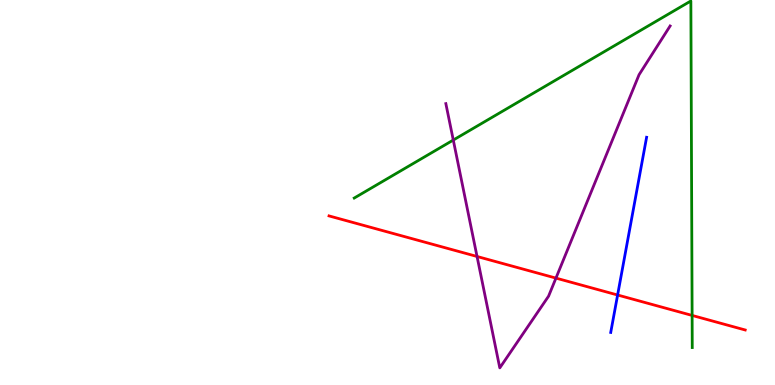[{'lines': ['blue', 'red'], 'intersections': [{'x': 7.97, 'y': 2.34}]}, {'lines': ['green', 'red'], 'intersections': [{'x': 8.93, 'y': 1.81}]}, {'lines': ['purple', 'red'], 'intersections': [{'x': 6.16, 'y': 3.34}, {'x': 7.17, 'y': 2.78}]}, {'lines': ['blue', 'green'], 'intersections': []}, {'lines': ['blue', 'purple'], 'intersections': []}, {'lines': ['green', 'purple'], 'intersections': [{'x': 5.85, 'y': 6.36}]}]